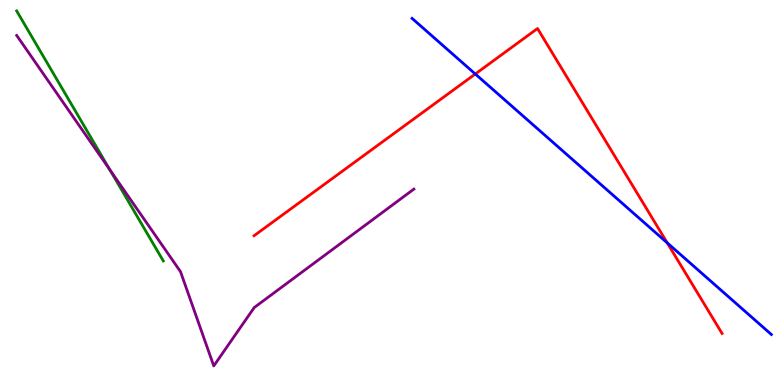[{'lines': ['blue', 'red'], 'intersections': [{'x': 6.13, 'y': 8.08}, {'x': 8.61, 'y': 3.69}]}, {'lines': ['green', 'red'], 'intersections': []}, {'lines': ['purple', 'red'], 'intersections': []}, {'lines': ['blue', 'green'], 'intersections': []}, {'lines': ['blue', 'purple'], 'intersections': []}, {'lines': ['green', 'purple'], 'intersections': [{'x': 1.42, 'y': 5.6}]}]